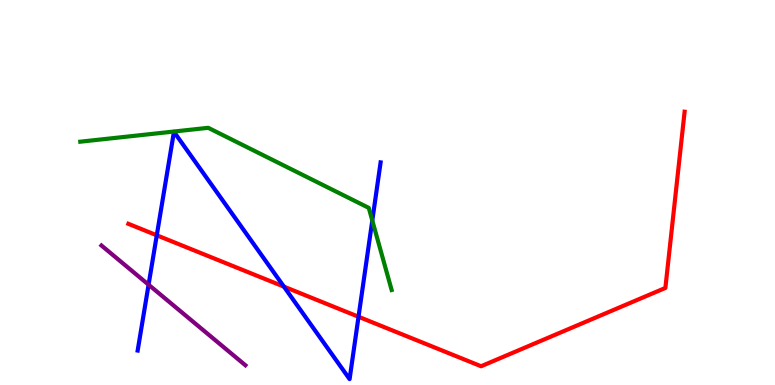[{'lines': ['blue', 'red'], 'intersections': [{'x': 2.02, 'y': 3.89}, {'x': 3.66, 'y': 2.56}, {'x': 4.63, 'y': 1.77}]}, {'lines': ['green', 'red'], 'intersections': []}, {'lines': ['purple', 'red'], 'intersections': []}, {'lines': ['blue', 'green'], 'intersections': [{'x': 4.8, 'y': 4.27}]}, {'lines': ['blue', 'purple'], 'intersections': [{'x': 1.92, 'y': 2.6}]}, {'lines': ['green', 'purple'], 'intersections': []}]